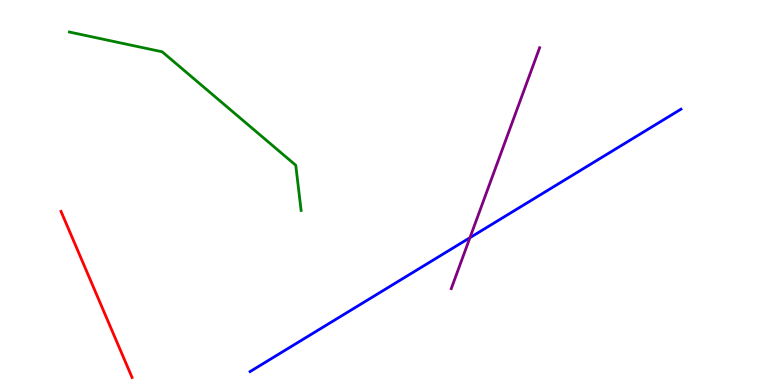[{'lines': ['blue', 'red'], 'intersections': []}, {'lines': ['green', 'red'], 'intersections': []}, {'lines': ['purple', 'red'], 'intersections': []}, {'lines': ['blue', 'green'], 'intersections': []}, {'lines': ['blue', 'purple'], 'intersections': [{'x': 6.06, 'y': 3.83}]}, {'lines': ['green', 'purple'], 'intersections': []}]